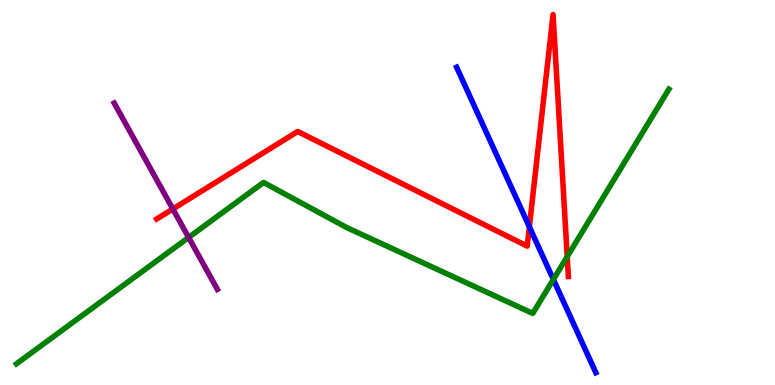[{'lines': ['blue', 'red'], 'intersections': [{'x': 6.83, 'y': 4.11}]}, {'lines': ['green', 'red'], 'intersections': [{'x': 7.32, 'y': 3.33}]}, {'lines': ['purple', 'red'], 'intersections': [{'x': 2.23, 'y': 4.57}]}, {'lines': ['blue', 'green'], 'intersections': [{'x': 7.14, 'y': 2.74}]}, {'lines': ['blue', 'purple'], 'intersections': []}, {'lines': ['green', 'purple'], 'intersections': [{'x': 2.43, 'y': 3.83}]}]